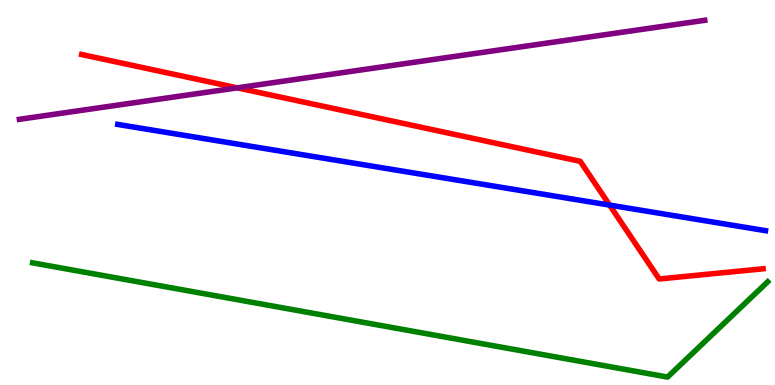[{'lines': ['blue', 'red'], 'intersections': [{'x': 7.87, 'y': 4.67}]}, {'lines': ['green', 'red'], 'intersections': []}, {'lines': ['purple', 'red'], 'intersections': [{'x': 3.06, 'y': 7.72}]}, {'lines': ['blue', 'green'], 'intersections': []}, {'lines': ['blue', 'purple'], 'intersections': []}, {'lines': ['green', 'purple'], 'intersections': []}]